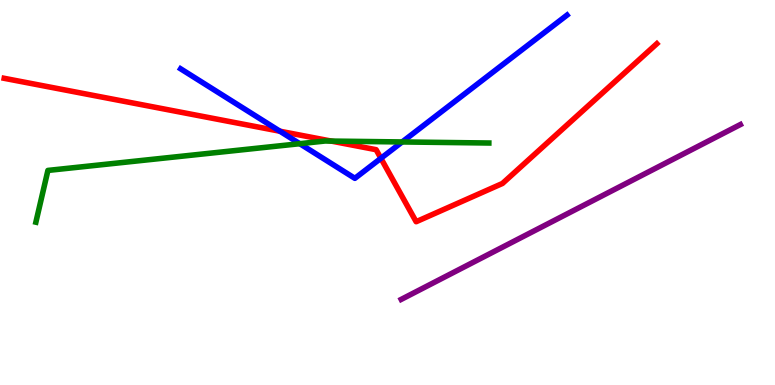[{'lines': ['blue', 'red'], 'intersections': [{'x': 3.61, 'y': 6.59}, {'x': 4.91, 'y': 5.89}]}, {'lines': ['green', 'red'], 'intersections': [{'x': 4.27, 'y': 6.34}]}, {'lines': ['purple', 'red'], 'intersections': []}, {'lines': ['blue', 'green'], 'intersections': [{'x': 3.87, 'y': 6.27}, {'x': 5.19, 'y': 6.31}]}, {'lines': ['blue', 'purple'], 'intersections': []}, {'lines': ['green', 'purple'], 'intersections': []}]